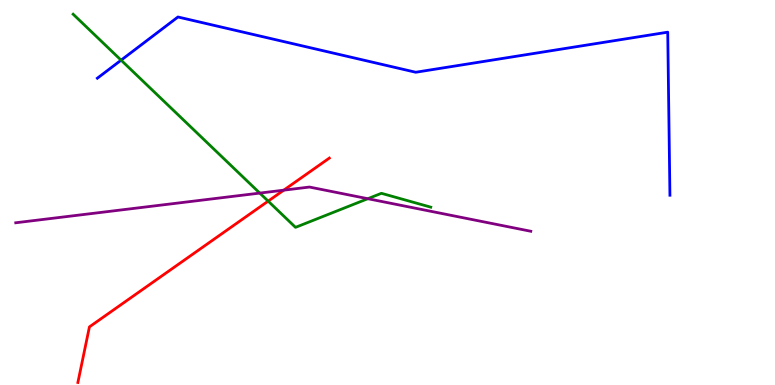[{'lines': ['blue', 'red'], 'intersections': []}, {'lines': ['green', 'red'], 'intersections': [{'x': 3.46, 'y': 4.78}]}, {'lines': ['purple', 'red'], 'intersections': [{'x': 3.66, 'y': 5.06}]}, {'lines': ['blue', 'green'], 'intersections': [{'x': 1.56, 'y': 8.44}]}, {'lines': ['blue', 'purple'], 'intersections': []}, {'lines': ['green', 'purple'], 'intersections': [{'x': 3.35, 'y': 4.98}, {'x': 4.75, 'y': 4.84}]}]